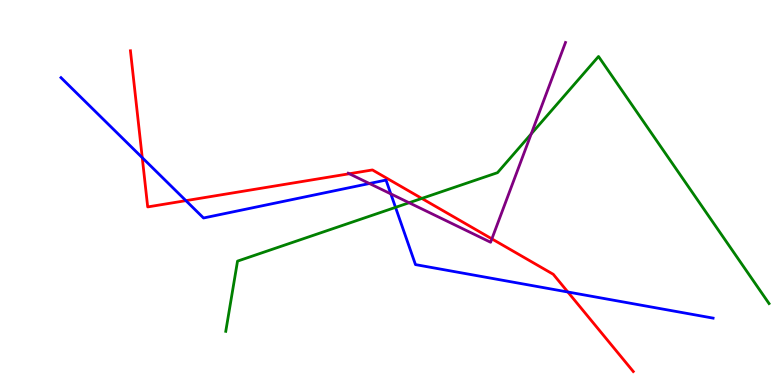[{'lines': ['blue', 'red'], 'intersections': [{'x': 1.84, 'y': 5.9}, {'x': 2.4, 'y': 4.79}, {'x': 7.33, 'y': 2.42}]}, {'lines': ['green', 'red'], 'intersections': [{'x': 5.44, 'y': 4.85}]}, {'lines': ['purple', 'red'], 'intersections': [{'x': 4.51, 'y': 5.49}, {'x': 6.35, 'y': 3.8}]}, {'lines': ['blue', 'green'], 'intersections': [{'x': 5.1, 'y': 4.61}]}, {'lines': ['blue', 'purple'], 'intersections': [{'x': 4.77, 'y': 5.23}, {'x': 5.04, 'y': 4.96}]}, {'lines': ['green', 'purple'], 'intersections': [{'x': 5.28, 'y': 4.73}, {'x': 6.85, 'y': 6.52}]}]